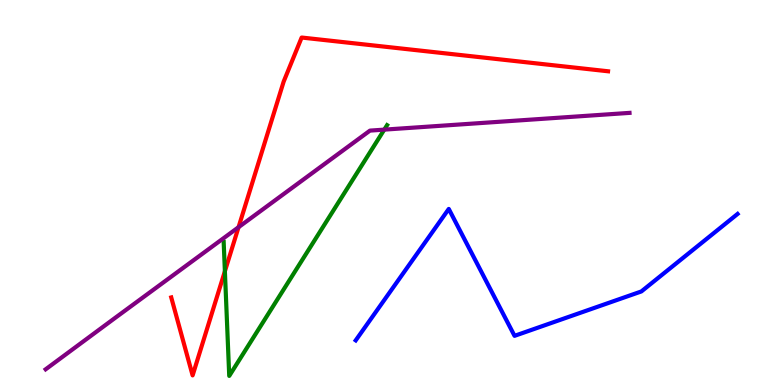[{'lines': ['blue', 'red'], 'intersections': []}, {'lines': ['green', 'red'], 'intersections': [{'x': 2.9, 'y': 2.95}]}, {'lines': ['purple', 'red'], 'intersections': [{'x': 3.08, 'y': 4.1}]}, {'lines': ['blue', 'green'], 'intersections': []}, {'lines': ['blue', 'purple'], 'intersections': []}, {'lines': ['green', 'purple'], 'intersections': [{'x': 4.96, 'y': 6.63}]}]